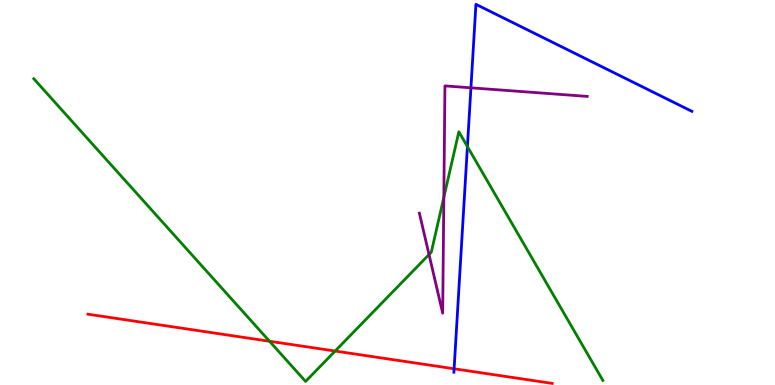[{'lines': ['blue', 'red'], 'intersections': [{'x': 5.86, 'y': 0.422}]}, {'lines': ['green', 'red'], 'intersections': [{'x': 3.48, 'y': 1.14}, {'x': 4.32, 'y': 0.882}]}, {'lines': ['purple', 'red'], 'intersections': []}, {'lines': ['blue', 'green'], 'intersections': [{'x': 6.03, 'y': 6.19}]}, {'lines': ['blue', 'purple'], 'intersections': [{'x': 6.08, 'y': 7.72}]}, {'lines': ['green', 'purple'], 'intersections': [{'x': 5.54, 'y': 3.39}, {'x': 5.73, 'y': 4.87}]}]